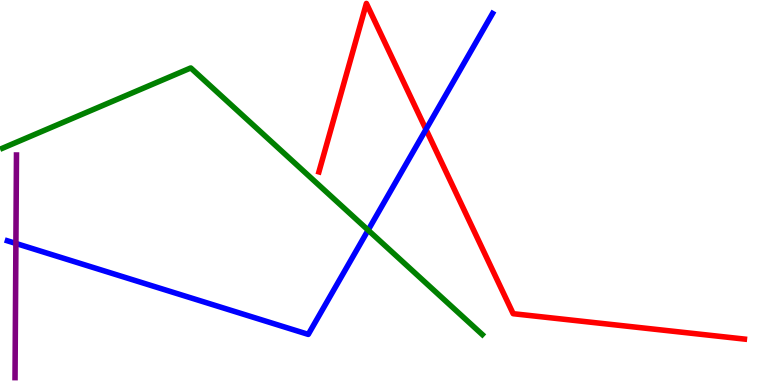[{'lines': ['blue', 'red'], 'intersections': [{'x': 5.5, 'y': 6.64}]}, {'lines': ['green', 'red'], 'intersections': []}, {'lines': ['purple', 'red'], 'intersections': []}, {'lines': ['blue', 'green'], 'intersections': [{'x': 4.75, 'y': 4.02}]}, {'lines': ['blue', 'purple'], 'intersections': [{'x': 0.205, 'y': 3.68}]}, {'lines': ['green', 'purple'], 'intersections': []}]